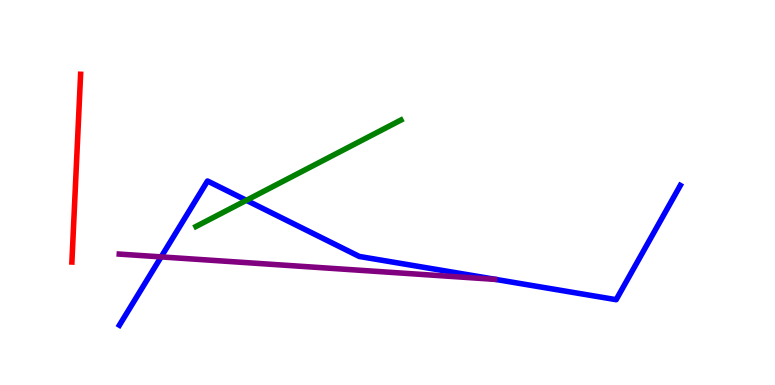[{'lines': ['blue', 'red'], 'intersections': []}, {'lines': ['green', 'red'], 'intersections': []}, {'lines': ['purple', 'red'], 'intersections': []}, {'lines': ['blue', 'green'], 'intersections': [{'x': 3.18, 'y': 4.8}]}, {'lines': ['blue', 'purple'], 'intersections': [{'x': 2.08, 'y': 3.33}]}, {'lines': ['green', 'purple'], 'intersections': []}]